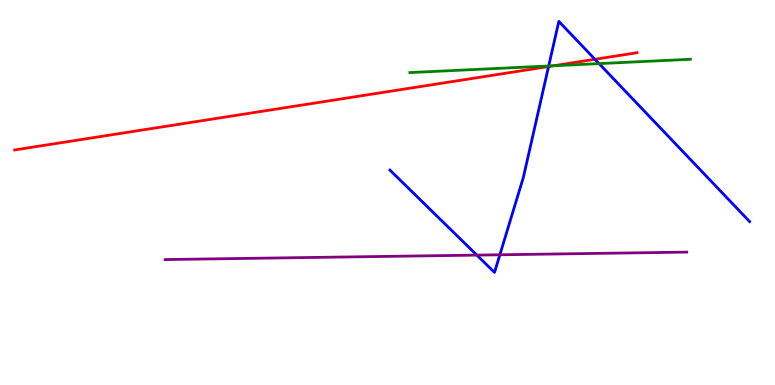[{'lines': ['blue', 'red'], 'intersections': [{'x': 7.08, 'y': 8.27}, {'x': 7.68, 'y': 8.46}]}, {'lines': ['green', 'red'], 'intersections': [{'x': 7.14, 'y': 8.29}]}, {'lines': ['purple', 'red'], 'intersections': []}, {'lines': ['blue', 'green'], 'intersections': [{'x': 7.08, 'y': 8.29}, {'x': 7.73, 'y': 8.35}]}, {'lines': ['blue', 'purple'], 'intersections': [{'x': 6.15, 'y': 3.37}, {'x': 6.45, 'y': 3.38}]}, {'lines': ['green', 'purple'], 'intersections': []}]